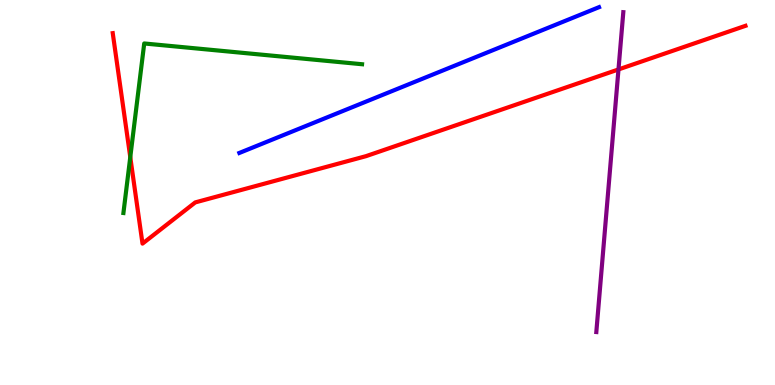[{'lines': ['blue', 'red'], 'intersections': []}, {'lines': ['green', 'red'], 'intersections': [{'x': 1.68, 'y': 5.92}]}, {'lines': ['purple', 'red'], 'intersections': [{'x': 7.98, 'y': 8.2}]}, {'lines': ['blue', 'green'], 'intersections': []}, {'lines': ['blue', 'purple'], 'intersections': []}, {'lines': ['green', 'purple'], 'intersections': []}]